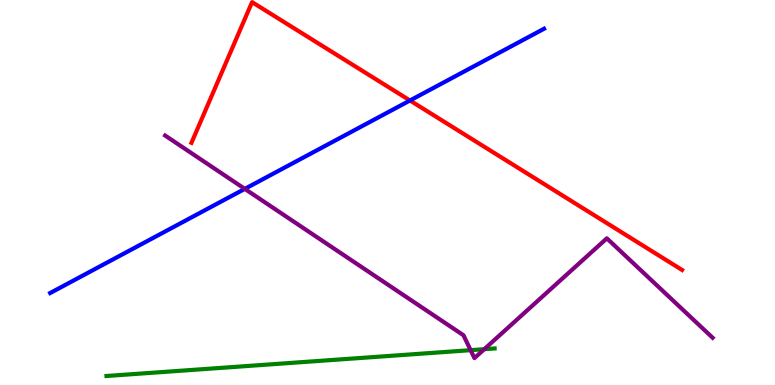[{'lines': ['blue', 'red'], 'intersections': [{'x': 5.29, 'y': 7.39}]}, {'lines': ['green', 'red'], 'intersections': []}, {'lines': ['purple', 'red'], 'intersections': []}, {'lines': ['blue', 'green'], 'intersections': []}, {'lines': ['blue', 'purple'], 'intersections': [{'x': 3.16, 'y': 5.09}]}, {'lines': ['green', 'purple'], 'intersections': [{'x': 6.07, 'y': 0.905}, {'x': 6.25, 'y': 0.93}]}]